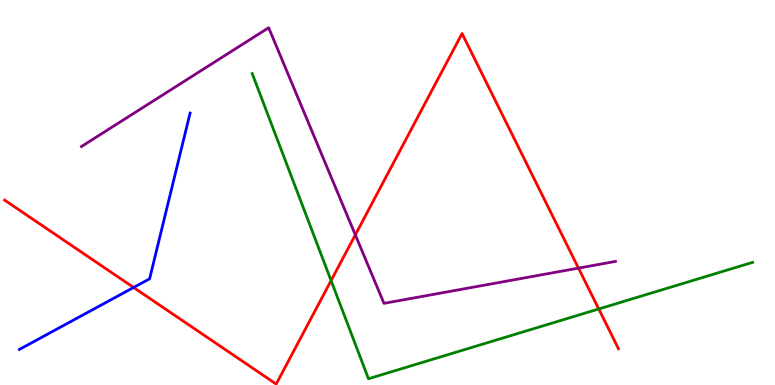[{'lines': ['blue', 'red'], 'intersections': [{'x': 1.72, 'y': 2.53}]}, {'lines': ['green', 'red'], 'intersections': [{'x': 4.27, 'y': 2.71}, {'x': 7.73, 'y': 1.97}]}, {'lines': ['purple', 'red'], 'intersections': [{'x': 4.58, 'y': 3.9}, {'x': 7.46, 'y': 3.04}]}, {'lines': ['blue', 'green'], 'intersections': []}, {'lines': ['blue', 'purple'], 'intersections': []}, {'lines': ['green', 'purple'], 'intersections': []}]